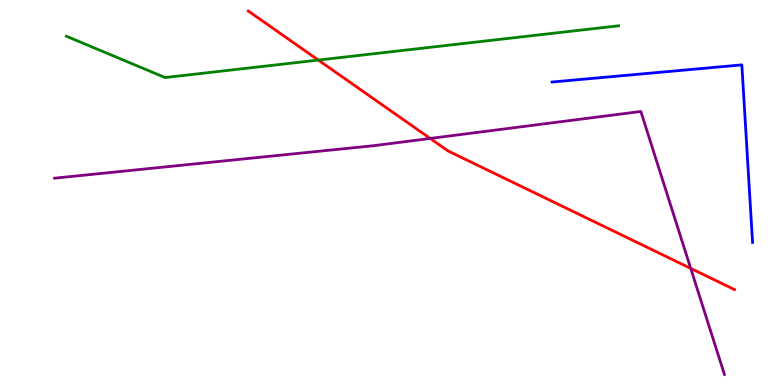[{'lines': ['blue', 'red'], 'intersections': []}, {'lines': ['green', 'red'], 'intersections': [{'x': 4.11, 'y': 8.44}]}, {'lines': ['purple', 'red'], 'intersections': [{'x': 5.55, 'y': 6.4}, {'x': 8.91, 'y': 3.03}]}, {'lines': ['blue', 'green'], 'intersections': []}, {'lines': ['blue', 'purple'], 'intersections': []}, {'lines': ['green', 'purple'], 'intersections': []}]